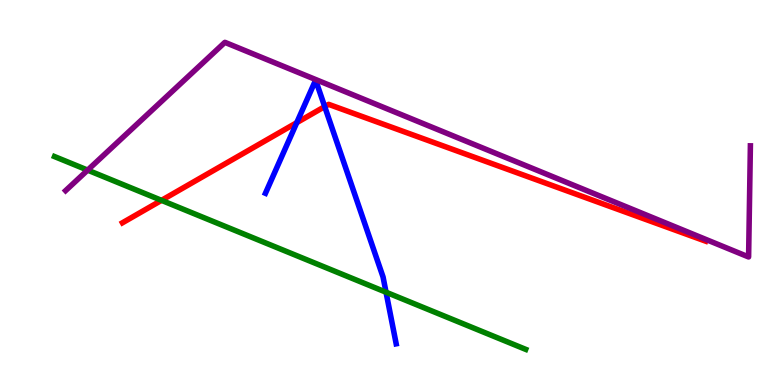[{'lines': ['blue', 'red'], 'intersections': [{'x': 3.83, 'y': 6.81}, {'x': 4.19, 'y': 7.23}]}, {'lines': ['green', 'red'], 'intersections': [{'x': 2.08, 'y': 4.8}]}, {'lines': ['purple', 'red'], 'intersections': []}, {'lines': ['blue', 'green'], 'intersections': [{'x': 4.98, 'y': 2.41}]}, {'lines': ['blue', 'purple'], 'intersections': []}, {'lines': ['green', 'purple'], 'intersections': [{'x': 1.13, 'y': 5.58}]}]